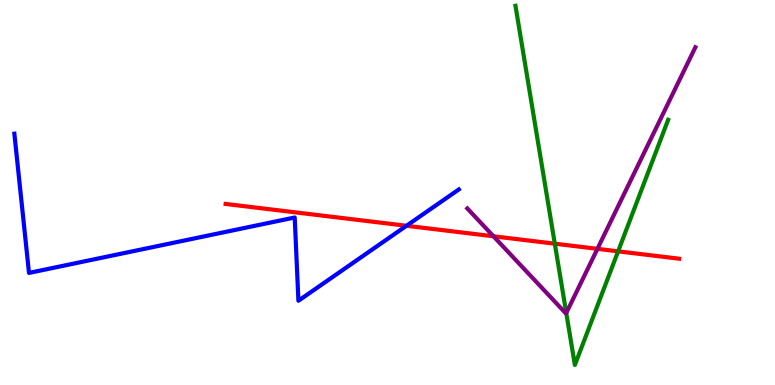[{'lines': ['blue', 'red'], 'intersections': [{'x': 5.24, 'y': 4.14}]}, {'lines': ['green', 'red'], 'intersections': [{'x': 7.16, 'y': 3.67}, {'x': 7.98, 'y': 3.47}]}, {'lines': ['purple', 'red'], 'intersections': [{'x': 6.37, 'y': 3.86}, {'x': 7.71, 'y': 3.54}]}, {'lines': ['blue', 'green'], 'intersections': []}, {'lines': ['blue', 'purple'], 'intersections': []}, {'lines': ['green', 'purple'], 'intersections': [{'x': 7.31, 'y': 1.87}]}]